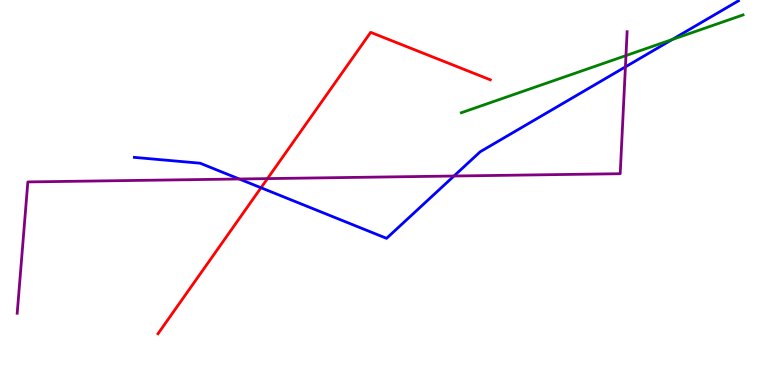[{'lines': ['blue', 'red'], 'intersections': [{'x': 3.37, 'y': 5.12}]}, {'lines': ['green', 'red'], 'intersections': []}, {'lines': ['purple', 'red'], 'intersections': [{'x': 3.45, 'y': 5.36}]}, {'lines': ['blue', 'green'], 'intersections': [{'x': 8.67, 'y': 8.97}]}, {'lines': ['blue', 'purple'], 'intersections': [{'x': 3.09, 'y': 5.35}, {'x': 5.86, 'y': 5.43}, {'x': 8.07, 'y': 8.26}]}, {'lines': ['green', 'purple'], 'intersections': [{'x': 8.08, 'y': 8.56}]}]